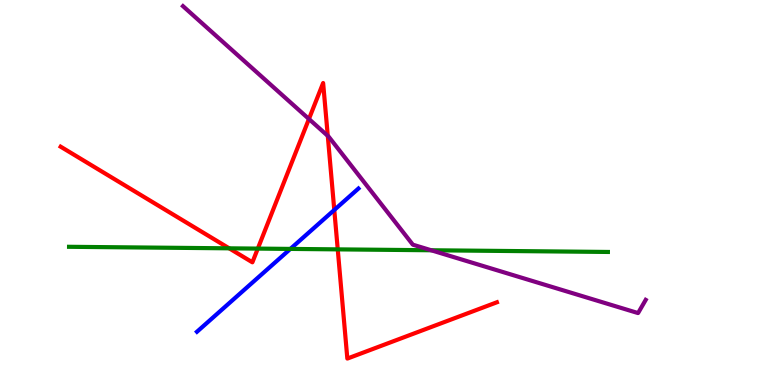[{'lines': ['blue', 'red'], 'intersections': [{'x': 4.31, 'y': 4.55}]}, {'lines': ['green', 'red'], 'intersections': [{'x': 2.96, 'y': 3.55}, {'x': 3.33, 'y': 3.54}, {'x': 4.36, 'y': 3.52}]}, {'lines': ['purple', 'red'], 'intersections': [{'x': 3.99, 'y': 6.91}, {'x': 4.23, 'y': 6.47}]}, {'lines': ['blue', 'green'], 'intersections': [{'x': 3.75, 'y': 3.53}]}, {'lines': ['blue', 'purple'], 'intersections': []}, {'lines': ['green', 'purple'], 'intersections': [{'x': 5.56, 'y': 3.5}]}]